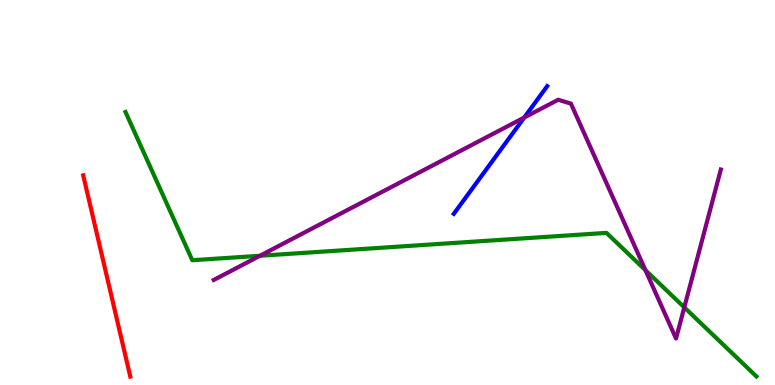[{'lines': ['blue', 'red'], 'intersections': []}, {'lines': ['green', 'red'], 'intersections': []}, {'lines': ['purple', 'red'], 'intersections': []}, {'lines': ['blue', 'green'], 'intersections': []}, {'lines': ['blue', 'purple'], 'intersections': [{'x': 6.76, 'y': 6.95}]}, {'lines': ['green', 'purple'], 'intersections': [{'x': 3.35, 'y': 3.36}, {'x': 8.33, 'y': 2.98}, {'x': 8.83, 'y': 2.02}]}]